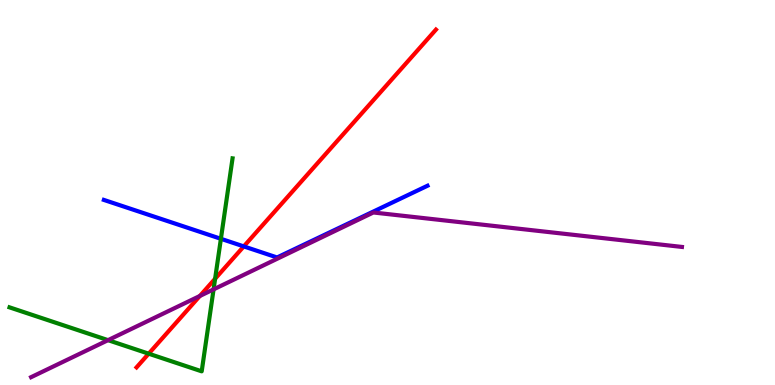[{'lines': ['blue', 'red'], 'intersections': [{'x': 3.15, 'y': 3.6}]}, {'lines': ['green', 'red'], 'intersections': [{'x': 1.92, 'y': 0.813}, {'x': 2.78, 'y': 2.76}]}, {'lines': ['purple', 'red'], 'intersections': [{'x': 2.58, 'y': 2.31}]}, {'lines': ['blue', 'green'], 'intersections': [{'x': 2.85, 'y': 3.8}]}, {'lines': ['blue', 'purple'], 'intersections': []}, {'lines': ['green', 'purple'], 'intersections': [{'x': 1.39, 'y': 1.16}, {'x': 2.76, 'y': 2.48}]}]